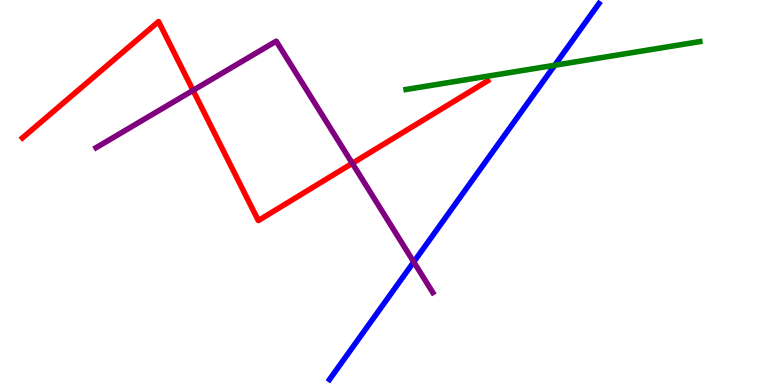[{'lines': ['blue', 'red'], 'intersections': []}, {'lines': ['green', 'red'], 'intersections': []}, {'lines': ['purple', 'red'], 'intersections': [{'x': 2.49, 'y': 7.65}, {'x': 4.55, 'y': 5.76}]}, {'lines': ['blue', 'green'], 'intersections': [{'x': 7.16, 'y': 8.31}]}, {'lines': ['blue', 'purple'], 'intersections': [{'x': 5.34, 'y': 3.2}]}, {'lines': ['green', 'purple'], 'intersections': []}]